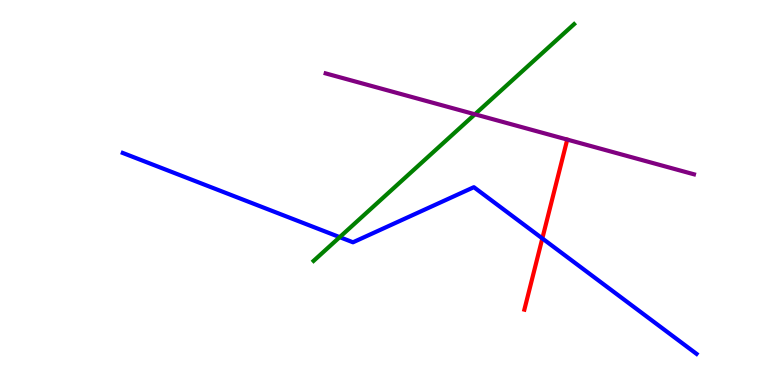[{'lines': ['blue', 'red'], 'intersections': [{'x': 7.0, 'y': 3.81}]}, {'lines': ['green', 'red'], 'intersections': []}, {'lines': ['purple', 'red'], 'intersections': []}, {'lines': ['blue', 'green'], 'intersections': [{'x': 4.38, 'y': 3.84}]}, {'lines': ['blue', 'purple'], 'intersections': []}, {'lines': ['green', 'purple'], 'intersections': [{'x': 6.13, 'y': 7.03}]}]